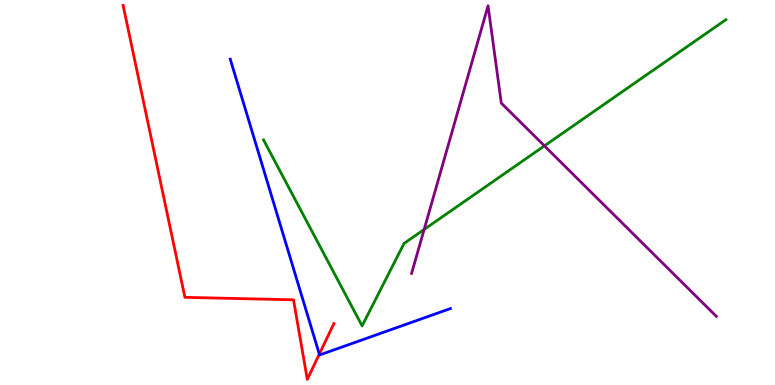[{'lines': ['blue', 'red'], 'intersections': [{'x': 4.12, 'y': 0.802}]}, {'lines': ['green', 'red'], 'intersections': []}, {'lines': ['purple', 'red'], 'intersections': []}, {'lines': ['blue', 'green'], 'intersections': []}, {'lines': ['blue', 'purple'], 'intersections': []}, {'lines': ['green', 'purple'], 'intersections': [{'x': 5.47, 'y': 4.04}, {'x': 7.02, 'y': 6.21}]}]